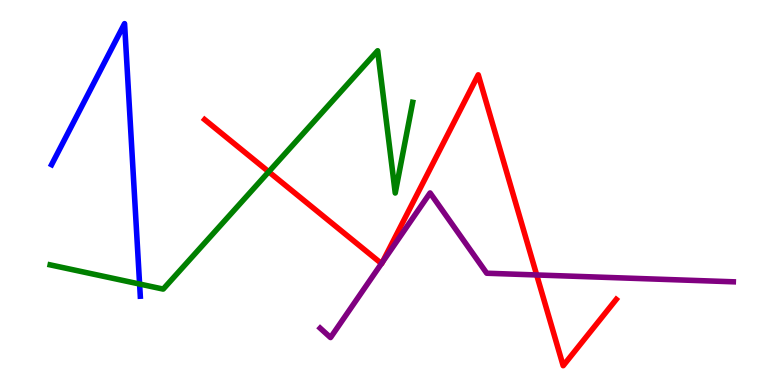[{'lines': ['blue', 'red'], 'intersections': []}, {'lines': ['green', 'red'], 'intersections': [{'x': 3.47, 'y': 5.54}]}, {'lines': ['purple', 'red'], 'intersections': [{'x': 4.92, 'y': 3.15}, {'x': 4.93, 'y': 3.19}, {'x': 6.92, 'y': 2.86}]}, {'lines': ['blue', 'green'], 'intersections': [{'x': 1.8, 'y': 2.62}]}, {'lines': ['blue', 'purple'], 'intersections': []}, {'lines': ['green', 'purple'], 'intersections': []}]